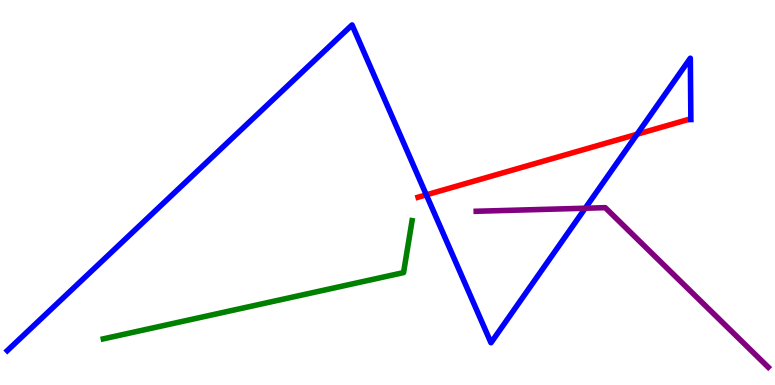[{'lines': ['blue', 'red'], 'intersections': [{'x': 5.5, 'y': 4.94}, {'x': 8.22, 'y': 6.51}]}, {'lines': ['green', 'red'], 'intersections': []}, {'lines': ['purple', 'red'], 'intersections': []}, {'lines': ['blue', 'green'], 'intersections': []}, {'lines': ['blue', 'purple'], 'intersections': [{'x': 7.55, 'y': 4.59}]}, {'lines': ['green', 'purple'], 'intersections': []}]